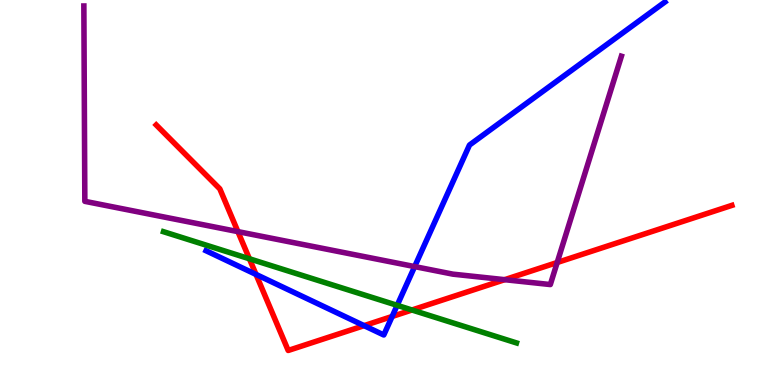[{'lines': ['blue', 'red'], 'intersections': [{'x': 3.3, 'y': 2.87}, {'x': 4.7, 'y': 1.54}, {'x': 5.06, 'y': 1.78}]}, {'lines': ['green', 'red'], 'intersections': [{'x': 3.22, 'y': 3.28}, {'x': 5.32, 'y': 1.95}]}, {'lines': ['purple', 'red'], 'intersections': [{'x': 3.07, 'y': 3.98}, {'x': 6.51, 'y': 2.74}, {'x': 7.19, 'y': 3.18}]}, {'lines': ['blue', 'green'], 'intersections': [{'x': 5.12, 'y': 2.07}]}, {'lines': ['blue', 'purple'], 'intersections': [{'x': 5.35, 'y': 3.08}]}, {'lines': ['green', 'purple'], 'intersections': []}]